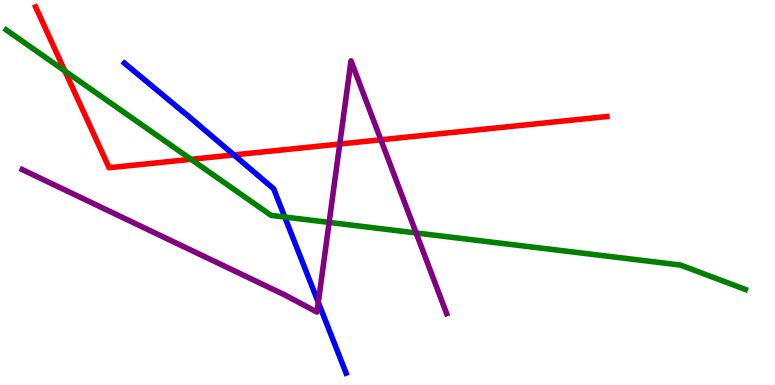[{'lines': ['blue', 'red'], 'intersections': [{'x': 3.02, 'y': 5.98}]}, {'lines': ['green', 'red'], 'intersections': [{'x': 0.837, 'y': 8.16}, {'x': 2.47, 'y': 5.86}]}, {'lines': ['purple', 'red'], 'intersections': [{'x': 4.38, 'y': 6.26}, {'x': 4.91, 'y': 6.37}]}, {'lines': ['blue', 'green'], 'intersections': [{'x': 3.67, 'y': 4.36}]}, {'lines': ['blue', 'purple'], 'intersections': [{'x': 4.11, 'y': 2.15}]}, {'lines': ['green', 'purple'], 'intersections': [{'x': 4.25, 'y': 4.22}, {'x': 5.37, 'y': 3.95}]}]